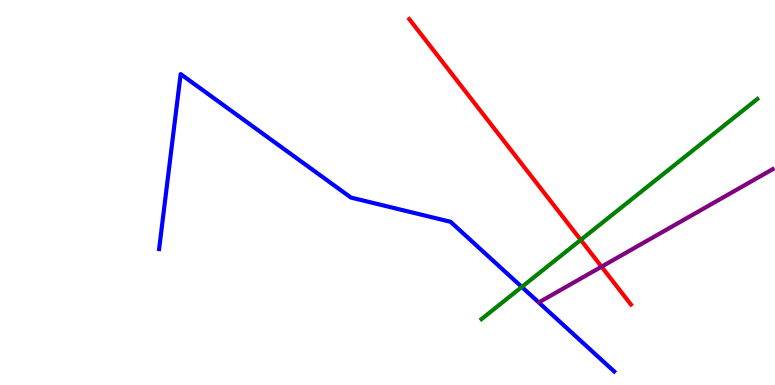[{'lines': ['blue', 'red'], 'intersections': []}, {'lines': ['green', 'red'], 'intersections': [{'x': 7.49, 'y': 3.77}]}, {'lines': ['purple', 'red'], 'intersections': [{'x': 7.76, 'y': 3.07}]}, {'lines': ['blue', 'green'], 'intersections': [{'x': 6.73, 'y': 2.55}]}, {'lines': ['blue', 'purple'], 'intersections': []}, {'lines': ['green', 'purple'], 'intersections': []}]